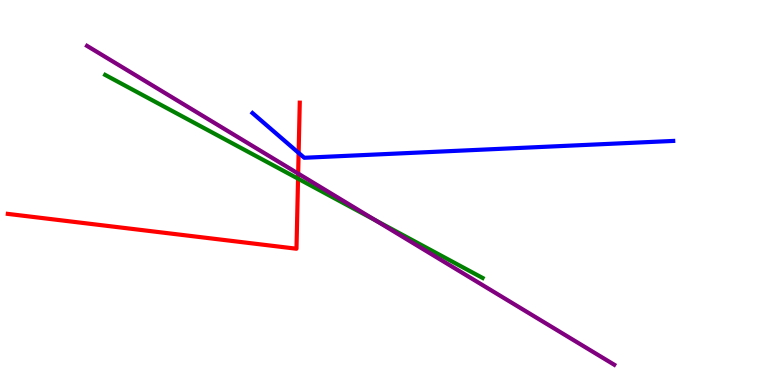[{'lines': ['blue', 'red'], 'intersections': [{'x': 3.85, 'y': 6.03}]}, {'lines': ['green', 'red'], 'intersections': [{'x': 3.85, 'y': 5.36}]}, {'lines': ['purple', 'red'], 'intersections': [{'x': 3.85, 'y': 5.49}]}, {'lines': ['blue', 'green'], 'intersections': []}, {'lines': ['blue', 'purple'], 'intersections': []}, {'lines': ['green', 'purple'], 'intersections': [{'x': 4.84, 'y': 4.28}]}]